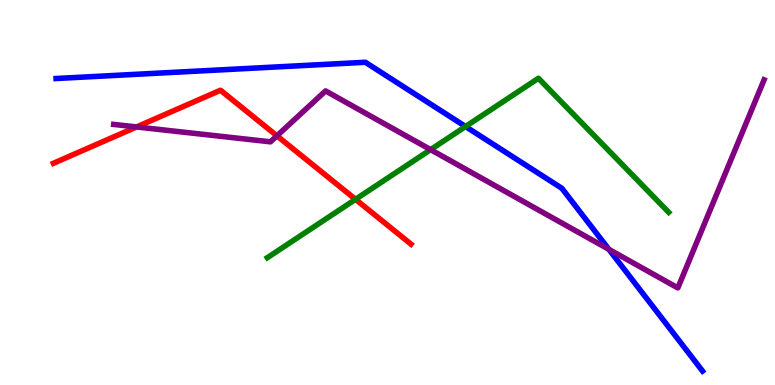[{'lines': ['blue', 'red'], 'intersections': []}, {'lines': ['green', 'red'], 'intersections': [{'x': 4.59, 'y': 4.82}]}, {'lines': ['purple', 'red'], 'intersections': [{'x': 1.76, 'y': 6.7}, {'x': 3.57, 'y': 6.47}]}, {'lines': ['blue', 'green'], 'intersections': [{'x': 6.01, 'y': 6.71}]}, {'lines': ['blue', 'purple'], 'intersections': [{'x': 7.86, 'y': 3.52}]}, {'lines': ['green', 'purple'], 'intersections': [{'x': 5.56, 'y': 6.11}]}]